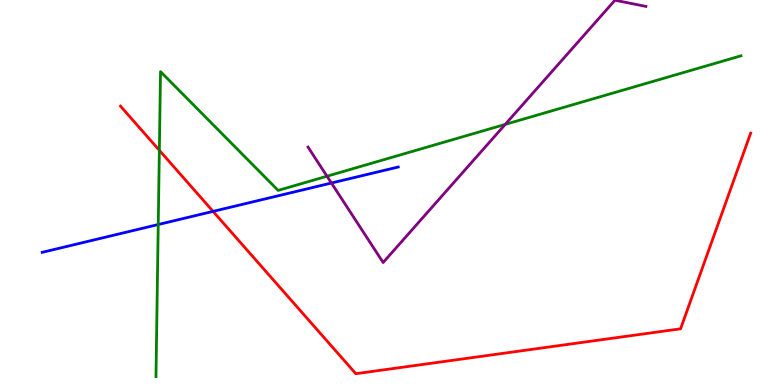[{'lines': ['blue', 'red'], 'intersections': [{'x': 2.75, 'y': 4.51}]}, {'lines': ['green', 'red'], 'intersections': [{'x': 2.06, 'y': 6.1}]}, {'lines': ['purple', 'red'], 'intersections': []}, {'lines': ['blue', 'green'], 'intersections': [{'x': 2.04, 'y': 4.17}]}, {'lines': ['blue', 'purple'], 'intersections': [{'x': 4.28, 'y': 5.25}]}, {'lines': ['green', 'purple'], 'intersections': [{'x': 4.22, 'y': 5.42}, {'x': 6.52, 'y': 6.77}]}]